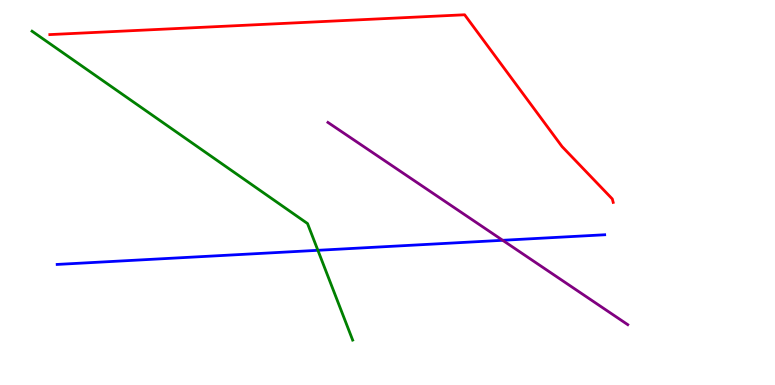[{'lines': ['blue', 'red'], 'intersections': []}, {'lines': ['green', 'red'], 'intersections': []}, {'lines': ['purple', 'red'], 'intersections': []}, {'lines': ['blue', 'green'], 'intersections': [{'x': 4.1, 'y': 3.5}]}, {'lines': ['blue', 'purple'], 'intersections': [{'x': 6.49, 'y': 3.76}]}, {'lines': ['green', 'purple'], 'intersections': []}]